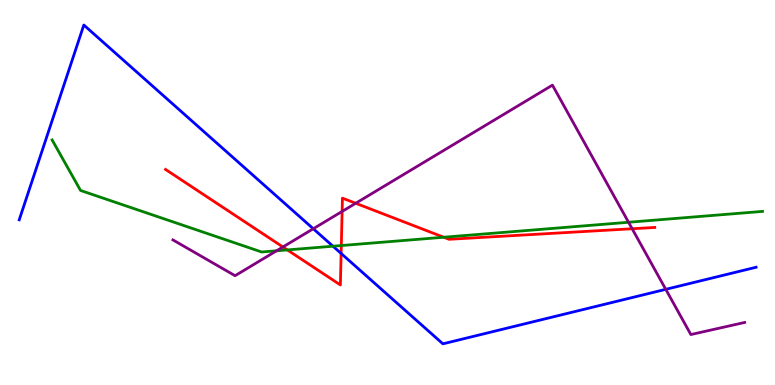[{'lines': ['blue', 'red'], 'intersections': [{'x': 4.4, 'y': 3.42}]}, {'lines': ['green', 'red'], 'intersections': [{'x': 3.71, 'y': 3.51}, {'x': 4.4, 'y': 3.62}, {'x': 5.73, 'y': 3.84}]}, {'lines': ['purple', 'red'], 'intersections': [{'x': 3.65, 'y': 3.58}, {'x': 4.41, 'y': 4.51}, {'x': 4.59, 'y': 4.72}, {'x': 8.16, 'y': 4.06}]}, {'lines': ['blue', 'green'], 'intersections': [{'x': 4.3, 'y': 3.6}]}, {'lines': ['blue', 'purple'], 'intersections': [{'x': 4.04, 'y': 4.06}, {'x': 8.59, 'y': 2.48}]}, {'lines': ['green', 'purple'], 'intersections': [{'x': 3.57, 'y': 3.49}, {'x': 8.11, 'y': 4.23}]}]